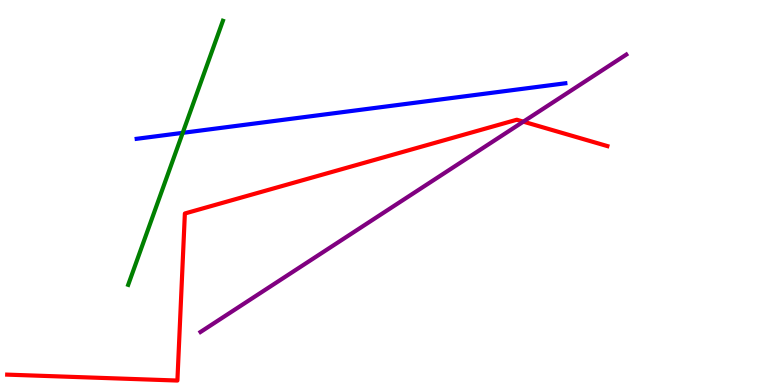[{'lines': ['blue', 'red'], 'intersections': []}, {'lines': ['green', 'red'], 'intersections': []}, {'lines': ['purple', 'red'], 'intersections': [{'x': 6.75, 'y': 6.84}]}, {'lines': ['blue', 'green'], 'intersections': [{'x': 2.36, 'y': 6.55}]}, {'lines': ['blue', 'purple'], 'intersections': []}, {'lines': ['green', 'purple'], 'intersections': []}]